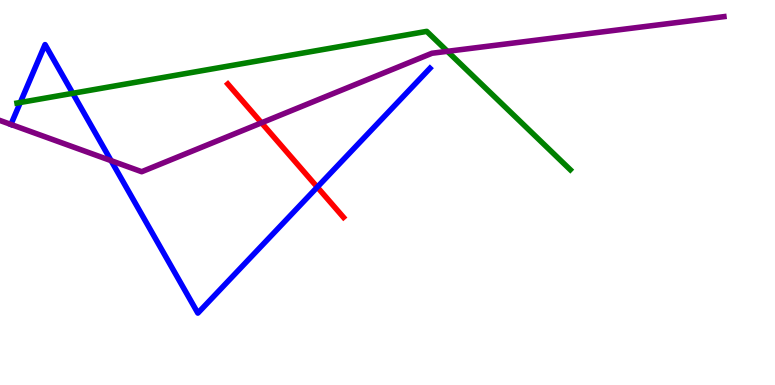[{'lines': ['blue', 'red'], 'intersections': [{'x': 4.09, 'y': 5.14}]}, {'lines': ['green', 'red'], 'intersections': []}, {'lines': ['purple', 'red'], 'intersections': [{'x': 3.37, 'y': 6.81}]}, {'lines': ['blue', 'green'], 'intersections': [{'x': 0.262, 'y': 7.34}, {'x': 0.939, 'y': 7.58}]}, {'lines': ['blue', 'purple'], 'intersections': [{'x': 1.43, 'y': 5.83}]}, {'lines': ['green', 'purple'], 'intersections': [{'x': 5.77, 'y': 8.67}]}]